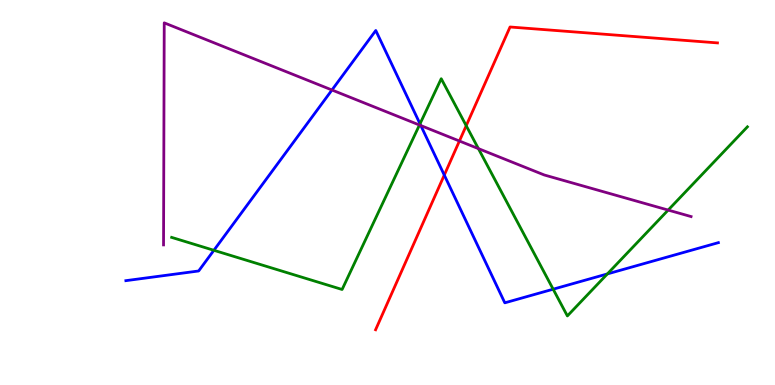[{'lines': ['blue', 'red'], 'intersections': [{'x': 5.73, 'y': 5.45}]}, {'lines': ['green', 'red'], 'intersections': [{'x': 6.02, 'y': 6.74}]}, {'lines': ['purple', 'red'], 'intersections': [{'x': 5.93, 'y': 6.34}]}, {'lines': ['blue', 'green'], 'intersections': [{'x': 2.76, 'y': 3.5}, {'x': 5.42, 'y': 6.78}, {'x': 7.14, 'y': 2.49}, {'x': 7.84, 'y': 2.89}]}, {'lines': ['blue', 'purple'], 'intersections': [{'x': 4.28, 'y': 7.66}, {'x': 5.43, 'y': 6.74}]}, {'lines': ['green', 'purple'], 'intersections': [{'x': 5.41, 'y': 6.75}, {'x': 6.17, 'y': 6.14}, {'x': 8.62, 'y': 4.54}]}]